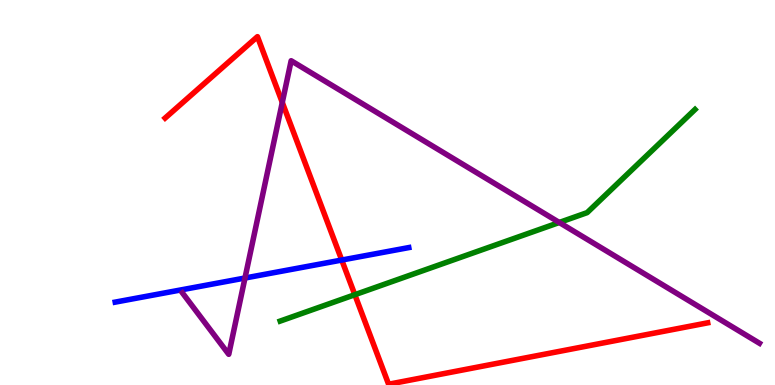[{'lines': ['blue', 'red'], 'intersections': [{'x': 4.41, 'y': 3.25}]}, {'lines': ['green', 'red'], 'intersections': [{'x': 4.58, 'y': 2.35}]}, {'lines': ['purple', 'red'], 'intersections': [{'x': 3.64, 'y': 7.34}]}, {'lines': ['blue', 'green'], 'intersections': []}, {'lines': ['blue', 'purple'], 'intersections': [{'x': 3.16, 'y': 2.78}]}, {'lines': ['green', 'purple'], 'intersections': [{'x': 7.22, 'y': 4.22}]}]